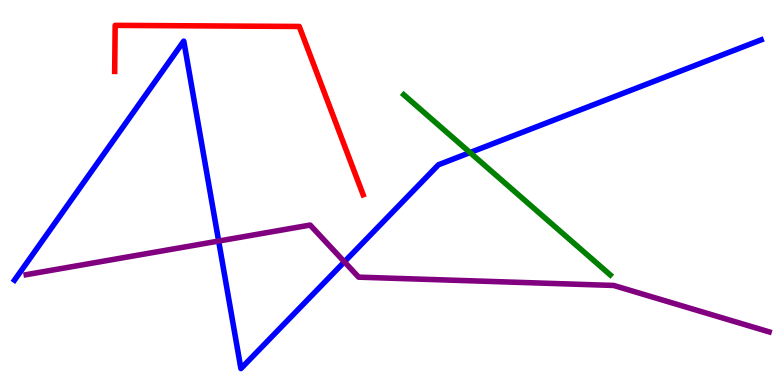[{'lines': ['blue', 'red'], 'intersections': []}, {'lines': ['green', 'red'], 'intersections': []}, {'lines': ['purple', 'red'], 'intersections': []}, {'lines': ['blue', 'green'], 'intersections': [{'x': 6.06, 'y': 6.04}]}, {'lines': ['blue', 'purple'], 'intersections': [{'x': 2.82, 'y': 3.74}, {'x': 4.44, 'y': 3.2}]}, {'lines': ['green', 'purple'], 'intersections': []}]